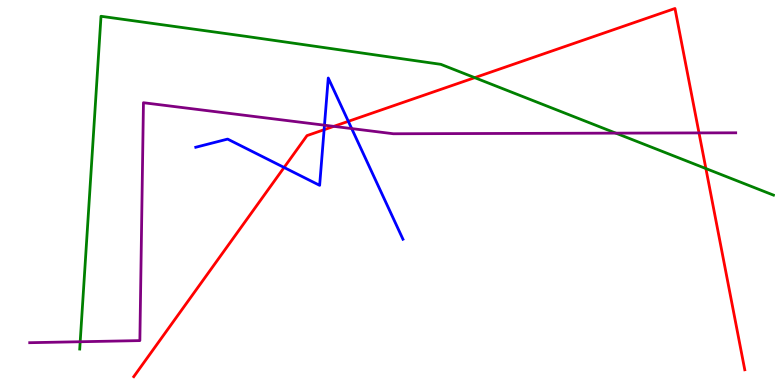[{'lines': ['blue', 'red'], 'intersections': [{'x': 3.67, 'y': 5.65}, {'x': 4.18, 'y': 6.63}, {'x': 4.49, 'y': 6.85}]}, {'lines': ['green', 'red'], 'intersections': [{'x': 6.13, 'y': 7.98}, {'x': 9.11, 'y': 5.62}]}, {'lines': ['purple', 'red'], 'intersections': [{'x': 4.31, 'y': 6.72}, {'x': 9.02, 'y': 6.55}]}, {'lines': ['blue', 'green'], 'intersections': []}, {'lines': ['blue', 'purple'], 'intersections': [{'x': 4.19, 'y': 6.75}, {'x': 4.54, 'y': 6.66}]}, {'lines': ['green', 'purple'], 'intersections': [{'x': 1.03, 'y': 1.12}, {'x': 7.95, 'y': 6.54}]}]